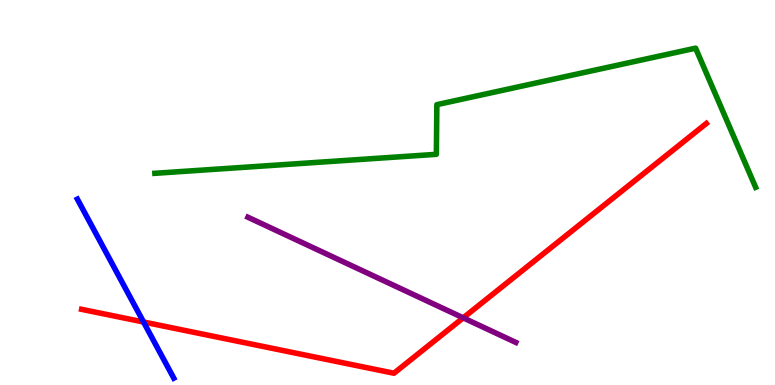[{'lines': ['blue', 'red'], 'intersections': [{'x': 1.85, 'y': 1.64}]}, {'lines': ['green', 'red'], 'intersections': []}, {'lines': ['purple', 'red'], 'intersections': [{'x': 5.98, 'y': 1.74}]}, {'lines': ['blue', 'green'], 'intersections': []}, {'lines': ['blue', 'purple'], 'intersections': []}, {'lines': ['green', 'purple'], 'intersections': []}]